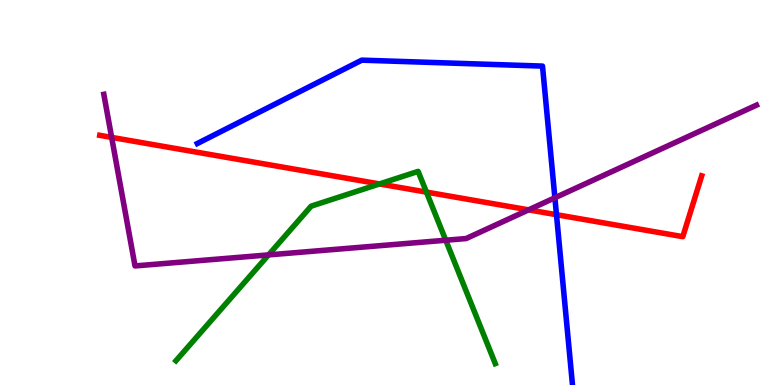[{'lines': ['blue', 'red'], 'intersections': [{'x': 7.18, 'y': 4.42}]}, {'lines': ['green', 'red'], 'intersections': [{'x': 4.9, 'y': 5.22}, {'x': 5.5, 'y': 5.01}]}, {'lines': ['purple', 'red'], 'intersections': [{'x': 1.44, 'y': 6.43}, {'x': 6.82, 'y': 4.55}]}, {'lines': ['blue', 'green'], 'intersections': []}, {'lines': ['blue', 'purple'], 'intersections': [{'x': 7.16, 'y': 4.86}]}, {'lines': ['green', 'purple'], 'intersections': [{'x': 3.47, 'y': 3.38}, {'x': 5.75, 'y': 3.76}]}]